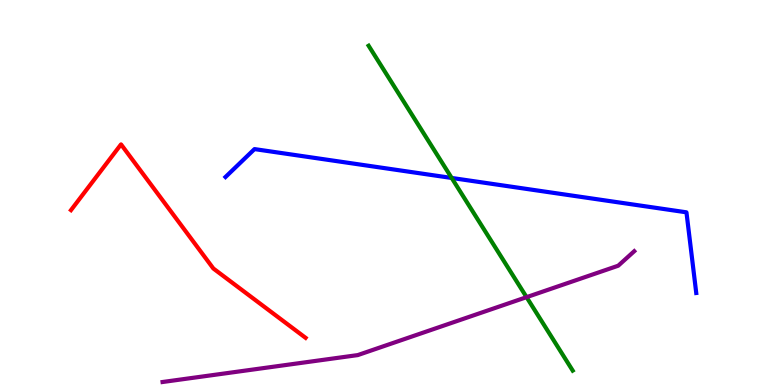[{'lines': ['blue', 'red'], 'intersections': []}, {'lines': ['green', 'red'], 'intersections': []}, {'lines': ['purple', 'red'], 'intersections': []}, {'lines': ['blue', 'green'], 'intersections': [{'x': 5.83, 'y': 5.38}]}, {'lines': ['blue', 'purple'], 'intersections': []}, {'lines': ['green', 'purple'], 'intersections': [{'x': 6.79, 'y': 2.28}]}]